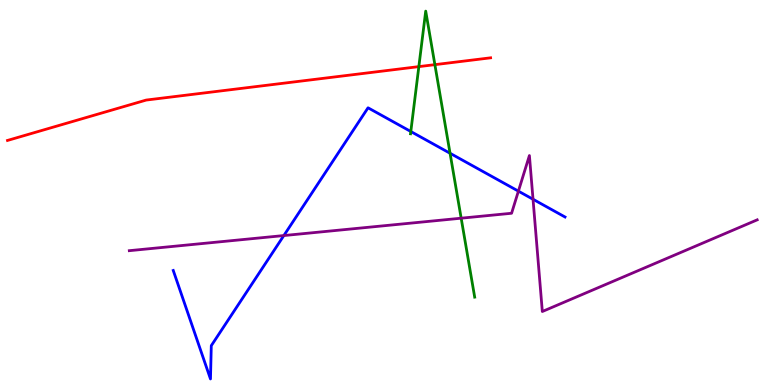[{'lines': ['blue', 'red'], 'intersections': []}, {'lines': ['green', 'red'], 'intersections': [{'x': 5.4, 'y': 8.27}, {'x': 5.61, 'y': 8.32}]}, {'lines': ['purple', 'red'], 'intersections': []}, {'lines': ['blue', 'green'], 'intersections': [{'x': 5.3, 'y': 6.58}, {'x': 5.81, 'y': 6.02}]}, {'lines': ['blue', 'purple'], 'intersections': [{'x': 3.66, 'y': 3.88}, {'x': 6.69, 'y': 5.03}, {'x': 6.88, 'y': 4.82}]}, {'lines': ['green', 'purple'], 'intersections': [{'x': 5.95, 'y': 4.33}]}]